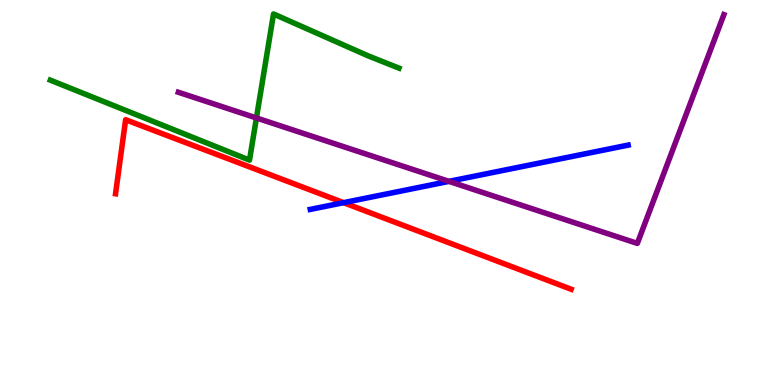[{'lines': ['blue', 'red'], 'intersections': [{'x': 4.43, 'y': 4.74}]}, {'lines': ['green', 'red'], 'intersections': []}, {'lines': ['purple', 'red'], 'intersections': []}, {'lines': ['blue', 'green'], 'intersections': []}, {'lines': ['blue', 'purple'], 'intersections': [{'x': 5.79, 'y': 5.29}]}, {'lines': ['green', 'purple'], 'intersections': [{'x': 3.31, 'y': 6.94}]}]